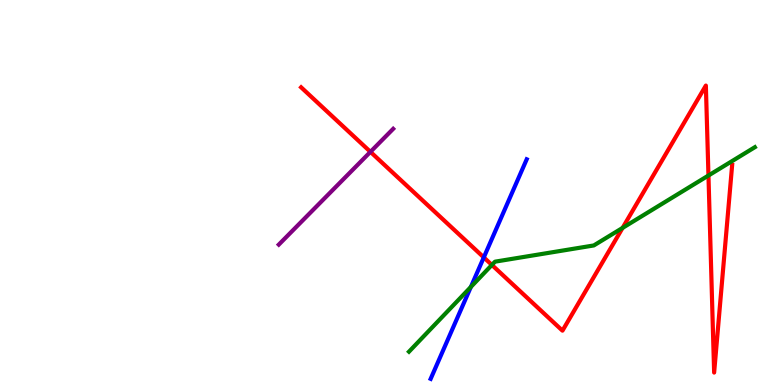[{'lines': ['blue', 'red'], 'intersections': [{'x': 6.24, 'y': 3.31}]}, {'lines': ['green', 'red'], 'intersections': [{'x': 6.35, 'y': 3.12}, {'x': 8.03, 'y': 4.08}, {'x': 9.14, 'y': 5.44}]}, {'lines': ['purple', 'red'], 'intersections': [{'x': 4.78, 'y': 6.06}]}, {'lines': ['blue', 'green'], 'intersections': [{'x': 6.08, 'y': 2.55}]}, {'lines': ['blue', 'purple'], 'intersections': []}, {'lines': ['green', 'purple'], 'intersections': []}]